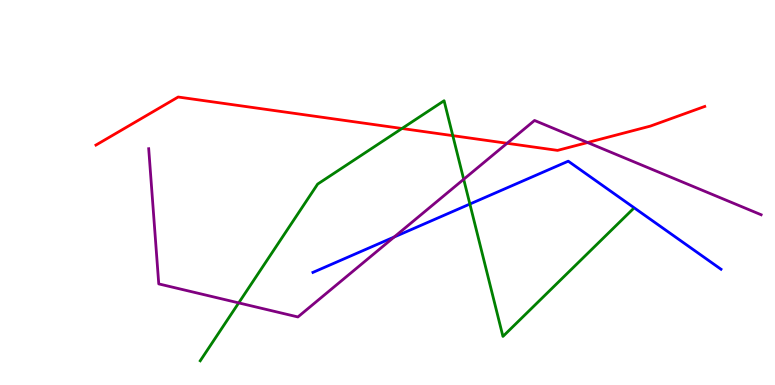[{'lines': ['blue', 'red'], 'intersections': []}, {'lines': ['green', 'red'], 'intersections': [{'x': 5.19, 'y': 6.66}, {'x': 5.84, 'y': 6.48}]}, {'lines': ['purple', 'red'], 'intersections': [{'x': 6.54, 'y': 6.28}, {'x': 7.58, 'y': 6.3}]}, {'lines': ['blue', 'green'], 'intersections': [{'x': 6.06, 'y': 4.7}]}, {'lines': ['blue', 'purple'], 'intersections': [{'x': 5.09, 'y': 3.84}]}, {'lines': ['green', 'purple'], 'intersections': [{'x': 3.08, 'y': 2.13}, {'x': 5.98, 'y': 5.34}]}]